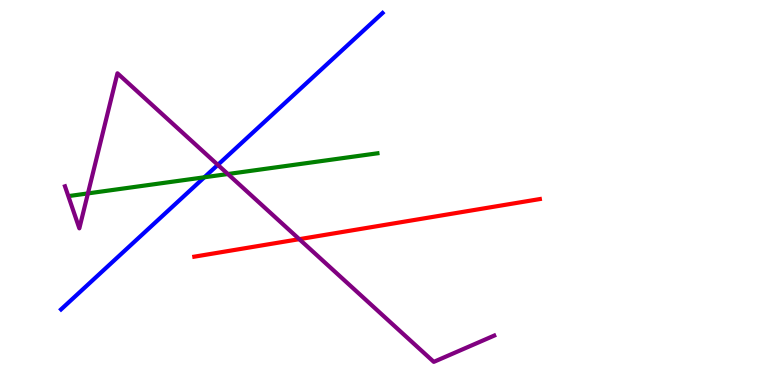[{'lines': ['blue', 'red'], 'intersections': []}, {'lines': ['green', 'red'], 'intersections': []}, {'lines': ['purple', 'red'], 'intersections': [{'x': 3.86, 'y': 3.79}]}, {'lines': ['blue', 'green'], 'intersections': [{'x': 2.64, 'y': 5.4}]}, {'lines': ['blue', 'purple'], 'intersections': [{'x': 2.81, 'y': 5.72}]}, {'lines': ['green', 'purple'], 'intersections': [{'x': 1.13, 'y': 4.98}, {'x': 2.94, 'y': 5.48}]}]